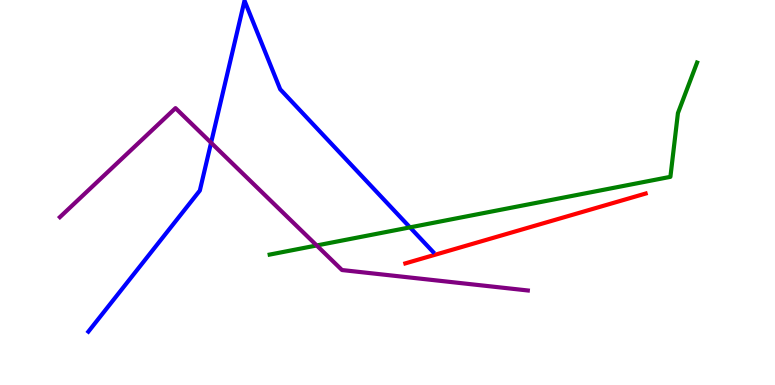[{'lines': ['blue', 'red'], 'intersections': []}, {'lines': ['green', 'red'], 'intersections': []}, {'lines': ['purple', 'red'], 'intersections': []}, {'lines': ['blue', 'green'], 'intersections': [{'x': 5.29, 'y': 4.09}]}, {'lines': ['blue', 'purple'], 'intersections': [{'x': 2.72, 'y': 6.29}]}, {'lines': ['green', 'purple'], 'intersections': [{'x': 4.09, 'y': 3.62}]}]